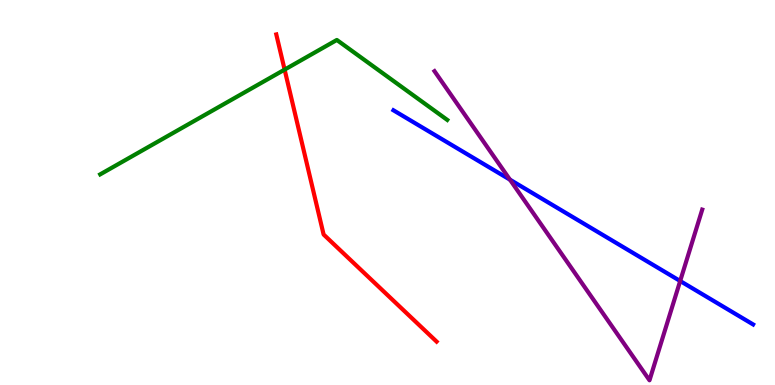[{'lines': ['blue', 'red'], 'intersections': []}, {'lines': ['green', 'red'], 'intersections': [{'x': 3.67, 'y': 8.19}]}, {'lines': ['purple', 'red'], 'intersections': []}, {'lines': ['blue', 'green'], 'intersections': []}, {'lines': ['blue', 'purple'], 'intersections': [{'x': 6.58, 'y': 5.33}, {'x': 8.78, 'y': 2.7}]}, {'lines': ['green', 'purple'], 'intersections': []}]